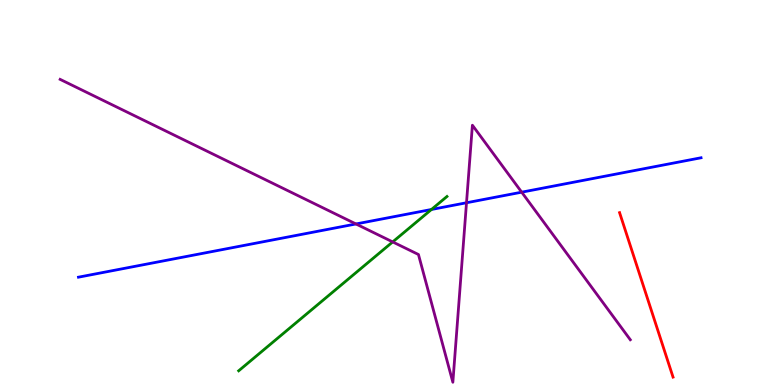[{'lines': ['blue', 'red'], 'intersections': []}, {'lines': ['green', 'red'], 'intersections': []}, {'lines': ['purple', 'red'], 'intersections': []}, {'lines': ['blue', 'green'], 'intersections': [{'x': 5.57, 'y': 4.56}]}, {'lines': ['blue', 'purple'], 'intersections': [{'x': 4.59, 'y': 4.18}, {'x': 6.02, 'y': 4.73}, {'x': 6.73, 'y': 5.01}]}, {'lines': ['green', 'purple'], 'intersections': [{'x': 5.07, 'y': 3.72}]}]